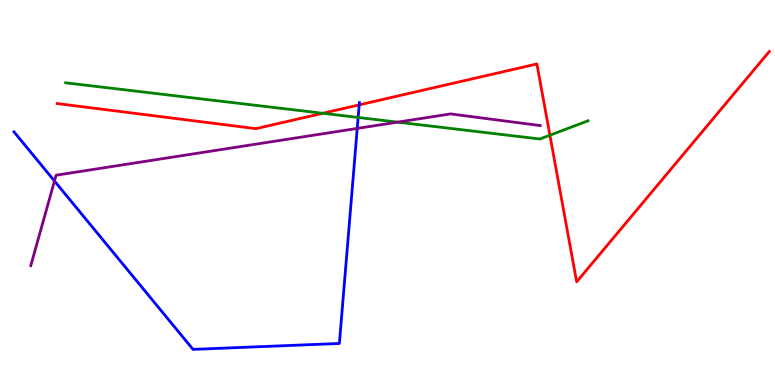[{'lines': ['blue', 'red'], 'intersections': [{'x': 4.63, 'y': 7.28}]}, {'lines': ['green', 'red'], 'intersections': [{'x': 4.16, 'y': 7.06}, {'x': 7.1, 'y': 6.49}]}, {'lines': ['purple', 'red'], 'intersections': []}, {'lines': ['blue', 'green'], 'intersections': [{'x': 4.62, 'y': 6.95}]}, {'lines': ['blue', 'purple'], 'intersections': [{'x': 0.703, 'y': 5.3}, {'x': 4.61, 'y': 6.66}]}, {'lines': ['green', 'purple'], 'intersections': [{'x': 5.13, 'y': 6.83}]}]